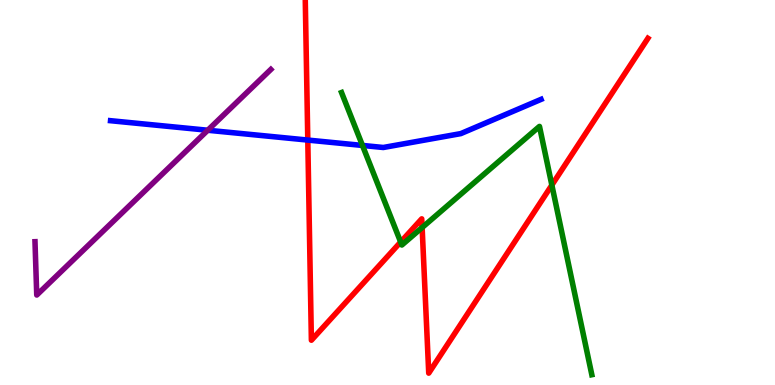[{'lines': ['blue', 'red'], 'intersections': [{'x': 3.97, 'y': 6.36}]}, {'lines': ['green', 'red'], 'intersections': [{'x': 5.17, 'y': 3.71}, {'x': 5.45, 'y': 4.09}, {'x': 7.12, 'y': 5.19}]}, {'lines': ['purple', 'red'], 'intersections': []}, {'lines': ['blue', 'green'], 'intersections': [{'x': 4.68, 'y': 6.22}]}, {'lines': ['blue', 'purple'], 'intersections': [{'x': 2.68, 'y': 6.62}]}, {'lines': ['green', 'purple'], 'intersections': []}]